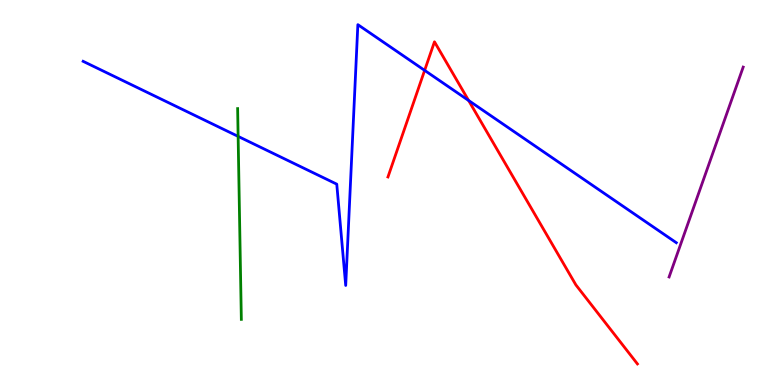[{'lines': ['blue', 'red'], 'intersections': [{'x': 5.48, 'y': 8.17}, {'x': 6.05, 'y': 7.39}]}, {'lines': ['green', 'red'], 'intersections': []}, {'lines': ['purple', 'red'], 'intersections': []}, {'lines': ['blue', 'green'], 'intersections': [{'x': 3.07, 'y': 6.46}]}, {'lines': ['blue', 'purple'], 'intersections': []}, {'lines': ['green', 'purple'], 'intersections': []}]